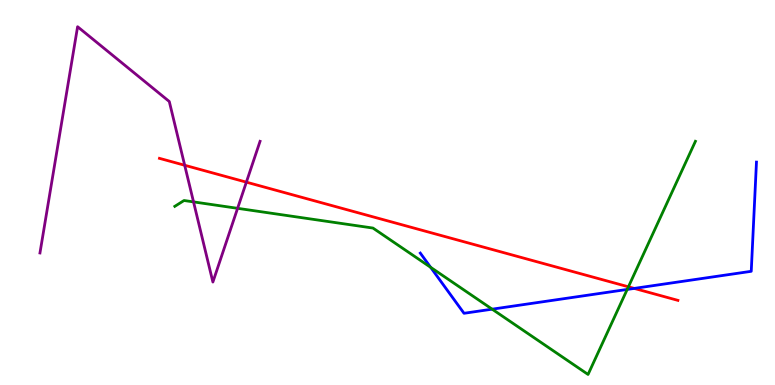[{'lines': ['blue', 'red'], 'intersections': [{'x': 8.18, 'y': 2.51}]}, {'lines': ['green', 'red'], 'intersections': [{'x': 8.11, 'y': 2.55}]}, {'lines': ['purple', 'red'], 'intersections': [{'x': 2.38, 'y': 5.71}, {'x': 3.18, 'y': 5.27}]}, {'lines': ['blue', 'green'], 'intersections': [{'x': 5.56, 'y': 3.06}, {'x': 6.35, 'y': 1.97}, {'x': 8.09, 'y': 2.48}]}, {'lines': ['blue', 'purple'], 'intersections': []}, {'lines': ['green', 'purple'], 'intersections': [{'x': 2.5, 'y': 4.76}, {'x': 3.07, 'y': 4.59}]}]